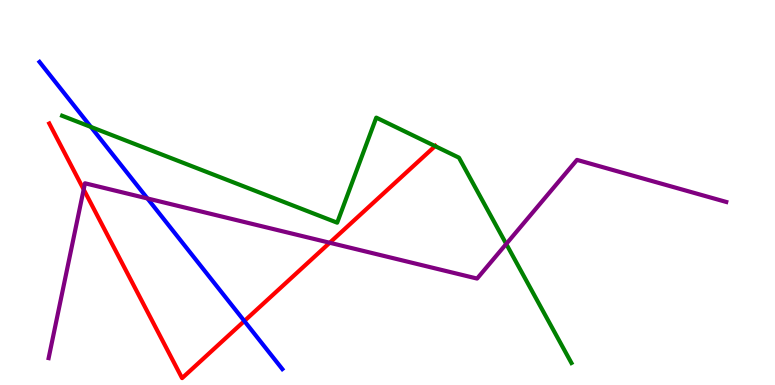[{'lines': ['blue', 'red'], 'intersections': [{'x': 3.15, 'y': 1.66}]}, {'lines': ['green', 'red'], 'intersections': [{'x': 5.61, 'y': 6.2}]}, {'lines': ['purple', 'red'], 'intersections': [{'x': 1.08, 'y': 5.08}, {'x': 4.25, 'y': 3.69}]}, {'lines': ['blue', 'green'], 'intersections': [{'x': 1.17, 'y': 6.7}]}, {'lines': ['blue', 'purple'], 'intersections': [{'x': 1.9, 'y': 4.85}]}, {'lines': ['green', 'purple'], 'intersections': [{'x': 6.53, 'y': 3.66}]}]